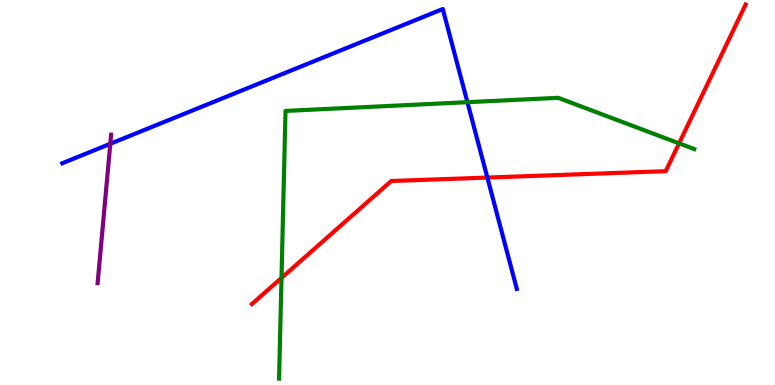[{'lines': ['blue', 'red'], 'intersections': [{'x': 6.29, 'y': 5.39}]}, {'lines': ['green', 'red'], 'intersections': [{'x': 3.63, 'y': 2.78}, {'x': 8.76, 'y': 6.28}]}, {'lines': ['purple', 'red'], 'intersections': []}, {'lines': ['blue', 'green'], 'intersections': [{'x': 6.03, 'y': 7.35}]}, {'lines': ['blue', 'purple'], 'intersections': [{'x': 1.42, 'y': 6.27}]}, {'lines': ['green', 'purple'], 'intersections': []}]